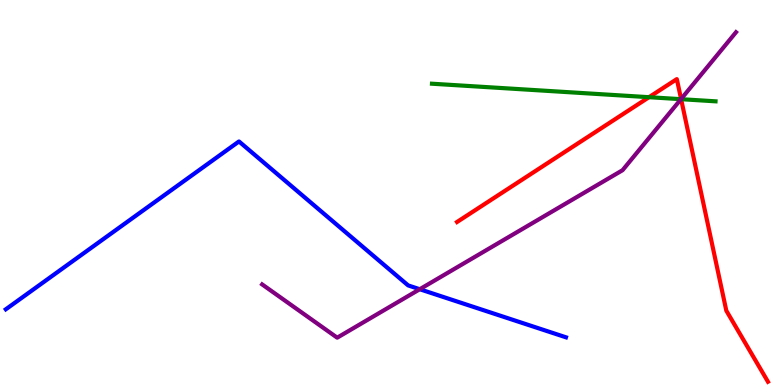[{'lines': ['blue', 'red'], 'intersections': []}, {'lines': ['green', 'red'], 'intersections': [{'x': 8.37, 'y': 7.48}, {'x': 8.79, 'y': 7.42}]}, {'lines': ['purple', 'red'], 'intersections': [{'x': 8.79, 'y': 7.43}]}, {'lines': ['blue', 'green'], 'intersections': []}, {'lines': ['blue', 'purple'], 'intersections': [{'x': 5.42, 'y': 2.49}]}, {'lines': ['green', 'purple'], 'intersections': [{'x': 8.79, 'y': 7.42}]}]